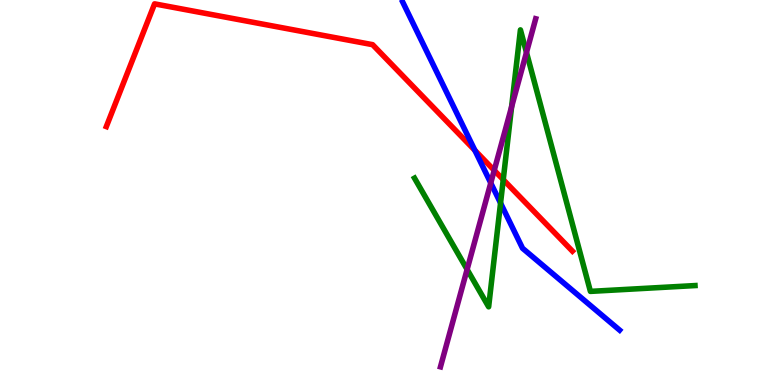[{'lines': ['blue', 'red'], 'intersections': [{'x': 6.13, 'y': 6.09}]}, {'lines': ['green', 'red'], 'intersections': [{'x': 6.49, 'y': 5.33}]}, {'lines': ['purple', 'red'], 'intersections': [{'x': 6.38, 'y': 5.58}]}, {'lines': ['blue', 'green'], 'intersections': [{'x': 6.46, 'y': 4.72}]}, {'lines': ['blue', 'purple'], 'intersections': [{'x': 6.33, 'y': 5.25}]}, {'lines': ['green', 'purple'], 'intersections': [{'x': 6.03, 'y': 3.0}, {'x': 6.6, 'y': 7.22}, {'x': 6.79, 'y': 8.64}]}]